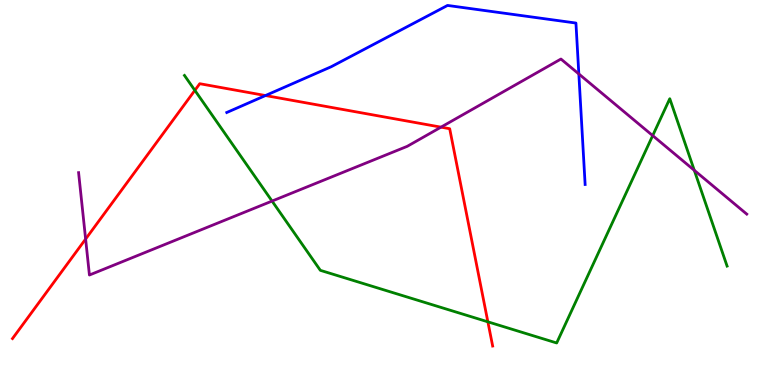[{'lines': ['blue', 'red'], 'intersections': [{'x': 3.43, 'y': 7.52}]}, {'lines': ['green', 'red'], 'intersections': [{'x': 2.51, 'y': 7.65}, {'x': 6.3, 'y': 1.64}]}, {'lines': ['purple', 'red'], 'intersections': [{'x': 1.1, 'y': 3.79}, {'x': 5.69, 'y': 6.7}]}, {'lines': ['blue', 'green'], 'intersections': []}, {'lines': ['blue', 'purple'], 'intersections': [{'x': 7.47, 'y': 8.08}]}, {'lines': ['green', 'purple'], 'intersections': [{'x': 3.51, 'y': 4.78}, {'x': 8.42, 'y': 6.48}, {'x': 8.96, 'y': 5.58}]}]